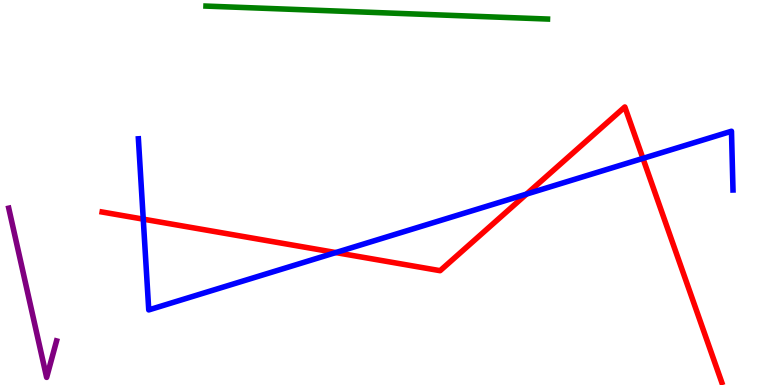[{'lines': ['blue', 'red'], 'intersections': [{'x': 1.85, 'y': 4.31}, {'x': 4.33, 'y': 3.44}, {'x': 6.79, 'y': 4.96}, {'x': 8.3, 'y': 5.89}]}, {'lines': ['green', 'red'], 'intersections': []}, {'lines': ['purple', 'red'], 'intersections': []}, {'lines': ['blue', 'green'], 'intersections': []}, {'lines': ['blue', 'purple'], 'intersections': []}, {'lines': ['green', 'purple'], 'intersections': []}]